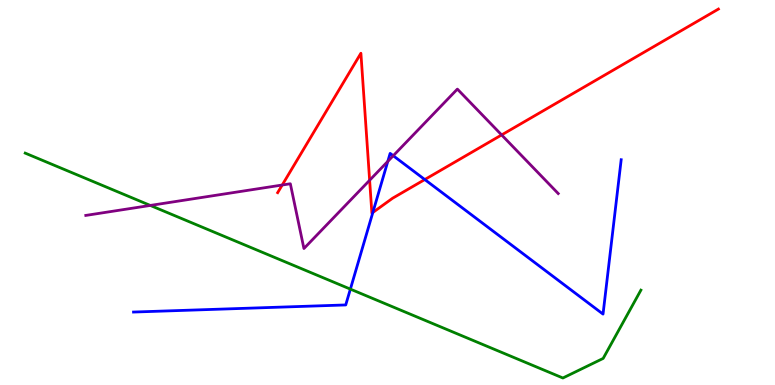[{'lines': ['blue', 'red'], 'intersections': [{'x': 4.81, 'y': 4.48}, {'x': 5.48, 'y': 5.34}]}, {'lines': ['green', 'red'], 'intersections': []}, {'lines': ['purple', 'red'], 'intersections': [{'x': 3.64, 'y': 5.19}, {'x': 4.77, 'y': 5.32}, {'x': 6.47, 'y': 6.5}]}, {'lines': ['blue', 'green'], 'intersections': [{'x': 4.52, 'y': 2.49}]}, {'lines': ['blue', 'purple'], 'intersections': [{'x': 5.0, 'y': 5.81}, {'x': 5.07, 'y': 5.96}]}, {'lines': ['green', 'purple'], 'intersections': [{'x': 1.94, 'y': 4.66}]}]